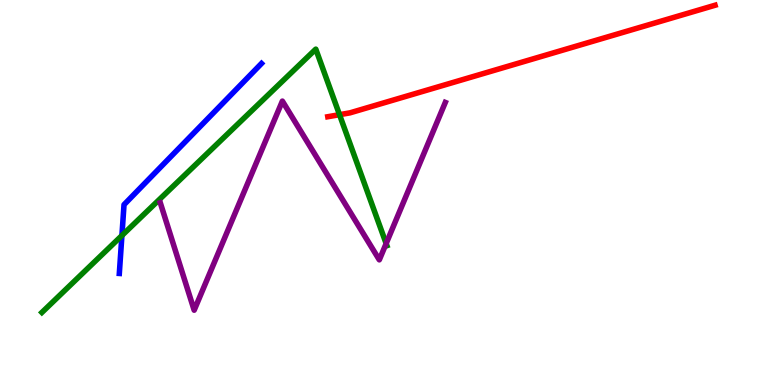[{'lines': ['blue', 'red'], 'intersections': []}, {'lines': ['green', 'red'], 'intersections': [{'x': 4.38, 'y': 7.02}]}, {'lines': ['purple', 'red'], 'intersections': []}, {'lines': ['blue', 'green'], 'intersections': [{'x': 1.57, 'y': 3.88}]}, {'lines': ['blue', 'purple'], 'intersections': []}, {'lines': ['green', 'purple'], 'intersections': [{'x': 4.98, 'y': 3.67}]}]